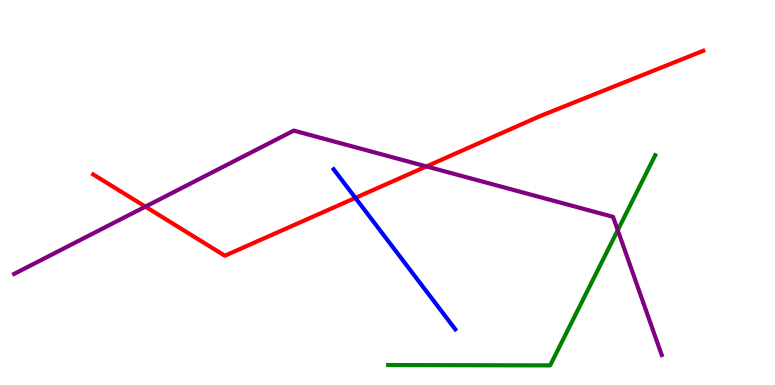[{'lines': ['blue', 'red'], 'intersections': [{'x': 4.59, 'y': 4.86}]}, {'lines': ['green', 'red'], 'intersections': []}, {'lines': ['purple', 'red'], 'intersections': [{'x': 1.88, 'y': 4.63}, {'x': 5.5, 'y': 5.68}]}, {'lines': ['blue', 'green'], 'intersections': []}, {'lines': ['blue', 'purple'], 'intersections': []}, {'lines': ['green', 'purple'], 'intersections': [{'x': 7.97, 'y': 4.02}]}]